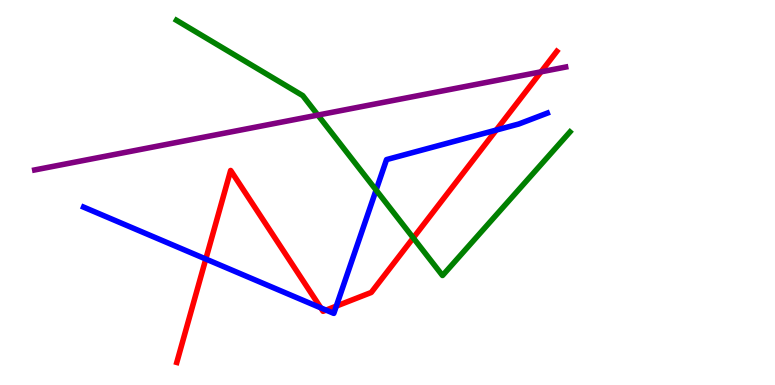[{'lines': ['blue', 'red'], 'intersections': [{'x': 2.66, 'y': 3.27}, {'x': 4.14, 'y': 2.0}, {'x': 4.21, 'y': 1.95}, {'x': 4.34, 'y': 2.05}, {'x': 6.4, 'y': 6.62}]}, {'lines': ['green', 'red'], 'intersections': [{'x': 5.33, 'y': 3.82}]}, {'lines': ['purple', 'red'], 'intersections': [{'x': 6.98, 'y': 8.13}]}, {'lines': ['blue', 'green'], 'intersections': [{'x': 4.85, 'y': 5.06}]}, {'lines': ['blue', 'purple'], 'intersections': []}, {'lines': ['green', 'purple'], 'intersections': [{'x': 4.1, 'y': 7.01}]}]